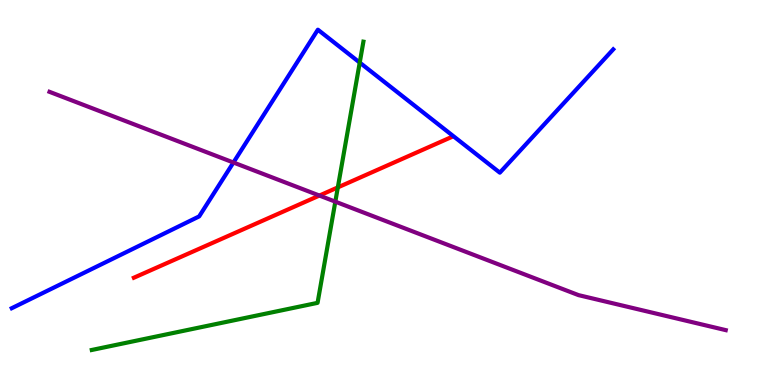[{'lines': ['blue', 'red'], 'intersections': []}, {'lines': ['green', 'red'], 'intersections': [{'x': 4.36, 'y': 5.13}]}, {'lines': ['purple', 'red'], 'intersections': [{'x': 4.12, 'y': 4.92}]}, {'lines': ['blue', 'green'], 'intersections': [{'x': 4.64, 'y': 8.37}]}, {'lines': ['blue', 'purple'], 'intersections': [{'x': 3.01, 'y': 5.78}]}, {'lines': ['green', 'purple'], 'intersections': [{'x': 4.33, 'y': 4.76}]}]